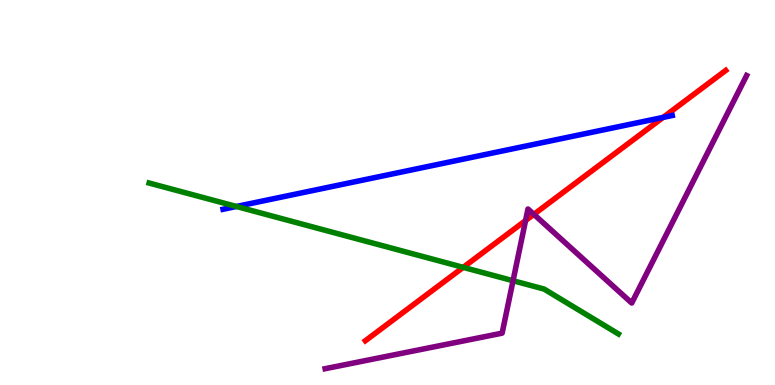[{'lines': ['blue', 'red'], 'intersections': [{'x': 8.56, 'y': 6.95}]}, {'lines': ['green', 'red'], 'intersections': [{'x': 5.98, 'y': 3.06}]}, {'lines': ['purple', 'red'], 'intersections': [{'x': 6.78, 'y': 4.27}, {'x': 6.89, 'y': 4.43}]}, {'lines': ['blue', 'green'], 'intersections': [{'x': 3.05, 'y': 4.64}]}, {'lines': ['blue', 'purple'], 'intersections': []}, {'lines': ['green', 'purple'], 'intersections': [{'x': 6.62, 'y': 2.71}]}]